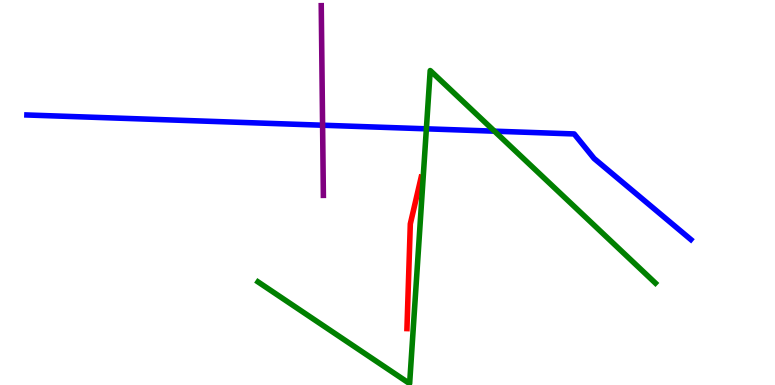[{'lines': ['blue', 'red'], 'intersections': []}, {'lines': ['green', 'red'], 'intersections': []}, {'lines': ['purple', 'red'], 'intersections': []}, {'lines': ['blue', 'green'], 'intersections': [{'x': 5.5, 'y': 6.65}, {'x': 6.38, 'y': 6.59}]}, {'lines': ['blue', 'purple'], 'intersections': [{'x': 4.16, 'y': 6.75}]}, {'lines': ['green', 'purple'], 'intersections': []}]